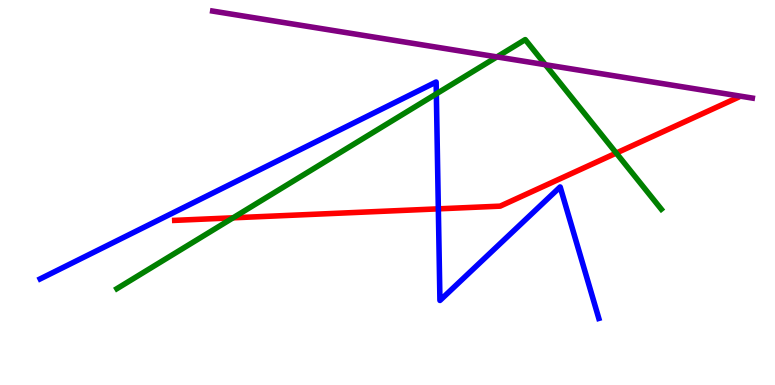[{'lines': ['blue', 'red'], 'intersections': [{'x': 5.66, 'y': 4.58}]}, {'lines': ['green', 'red'], 'intersections': [{'x': 3.01, 'y': 4.34}, {'x': 7.95, 'y': 6.02}]}, {'lines': ['purple', 'red'], 'intersections': []}, {'lines': ['blue', 'green'], 'intersections': [{'x': 5.63, 'y': 7.56}]}, {'lines': ['blue', 'purple'], 'intersections': []}, {'lines': ['green', 'purple'], 'intersections': [{'x': 6.41, 'y': 8.52}, {'x': 7.04, 'y': 8.32}]}]